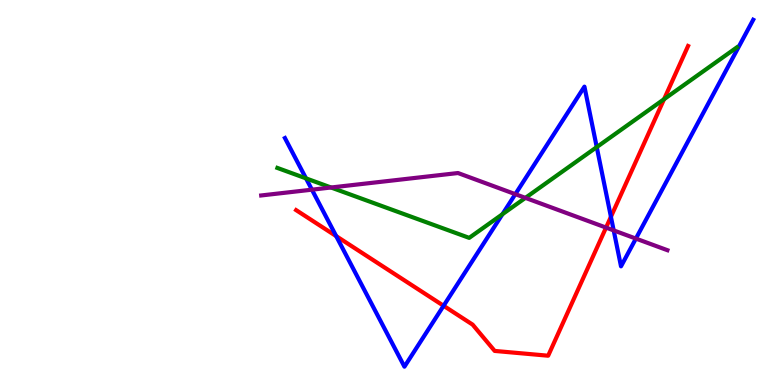[{'lines': ['blue', 'red'], 'intersections': [{'x': 4.34, 'y': 3.87}, {'x': 5.72, 'y': 2.06}, {'x': 7.88, 'y': 4.37}]}, {'lines': ['green', 'red'], 'intersections': [{'x': 8.57, 'y': 7.42}]}, {'lines': ['purple', 'red'], 'intersections': [{'x': 7.82, 'y': 4.09}]}, {'lines': ['blue', 'green'], 'intersections': [{'x': 3.95, 'y': 5.37}, {'x': 6.48, 'y': 4.44}, {'x': 7.7, 'y': 6.18}]}, {'lines': ['blue', 'purple'], 'intersections': [{'x': 4.02, 'y': 5.07}, {'x': 6.65, 'y': 4.96}, {'x': 7.92, 'y': 4.02}, {'x': 8.21, 'y': 3.8}]}, {'lines': ['green', 'purple'], 'intersections': [{'x': 4.27, 'y': 5.13}, {'x': 6.78, 'y': 4.86}]}]